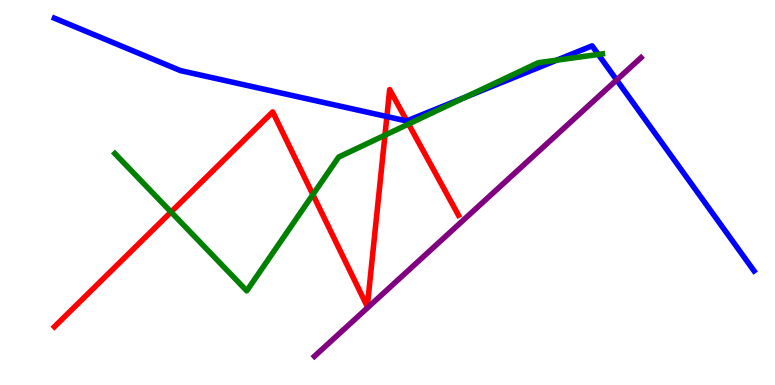[{'lines': ['blue', 'red'], 'intersections': [{'x': 4.99, 'y': 6.97}, {'x': 5.25, 'y': 6.86}]}, {'lines': ['green', 'red'], 'intersections': [{'x': 2.21, 'y': 4.49}, {'x': 4.04, 'y': 4.95}, {'x': 4.97, 'y': 6.49}, {'x': 5.27, 'y': 6.78}]}, {'lines': ['purple', 'red'], 'intersections': []}, {'lines': ['blue', 'green'], 'intersections': [{'x': 6.0, 'y': 7.47}, {'x': 7.18, 'y': 8.44}, {'x': 7.72, 'y': 8.59}]}, {'lines': ['blue', 'purple'], 'intersections': [{'x': 7.96, 'y': 7.92}]}, {'lines': ['green', 'purple'], 'intersections': []}]